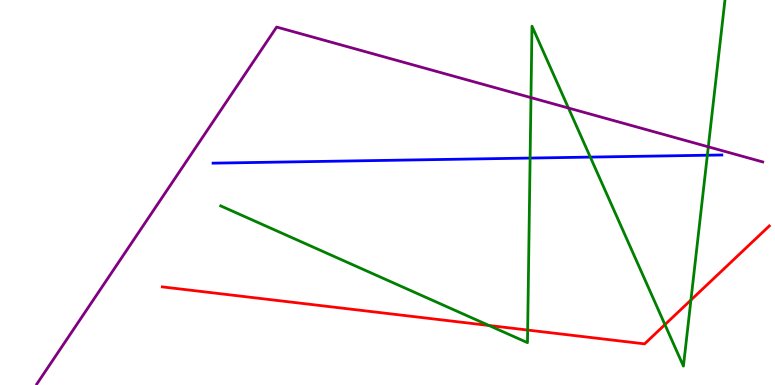[{'lines': ['blue', 'red'], 'intersections': []}, {'lines': ['green', 'red'], 'intersections': [{'x': 6.31, 'y': 1.55}, {'x': 6.81, 'y': 1.43}, {'x': 8.58, 'y': 1.57}, {'x': 8.92, 'y': 2.21}]}, {'lines': ['purple', 'red'], 'intersections': []}, {'lines': ['blue', 'green'], 'intersections': [{'x': 6.84, 'y': 5.89}, {'x': 7.62, 'y': 5.92}, {'x': 9.13, 'y': 5.97}]}, {'lines': ['blue', 'purple'], 'intersections': []}, {'lines': ['green', 'purple'], 'intersections': [{'x': 6.85, 'y': 7.46}, {'x': 7.33, 'y': 7.19}, {'x': 9.14, 'y': 6.19}]}]